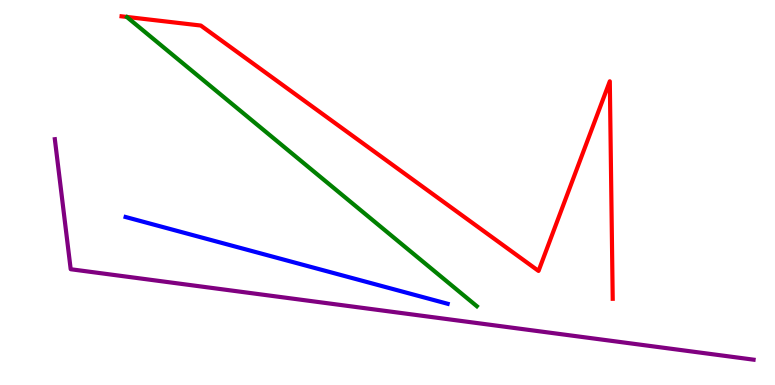[{'lines': ['blue', 'red'], 'intersections': []}, {'lines': ['green', 'red'], 'intersections': []}, {'lines': ['purple', 'red'], 'intersections': []}, {'lines': ['blue', 'green'], 'intersections': []}, {'lines': ['blue', 'purple'], 'intersections': []}, {'lines': ['green', 'purple'], 'intersections': []}]